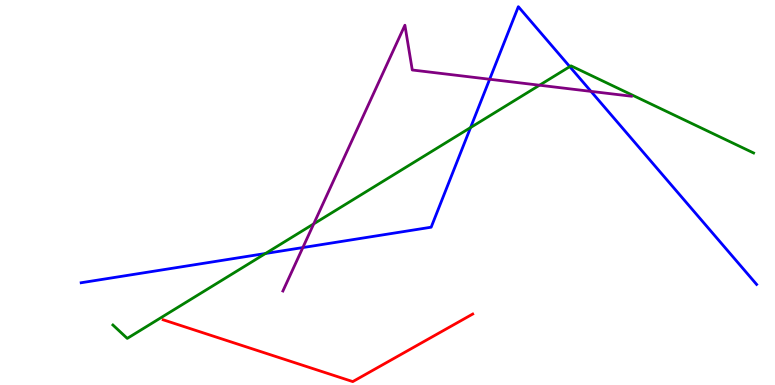[{'lines': ['blue', 'red'], 'intersections': []}, {'lines': ['green', 'red'], 'intersections': []}, {'lines': ['purple', 'red'], 'intersections': []}, {'lines': ['blue', 'green'], 'intersections': [{'x': 3.43, 'y': 3.42}, {'x': 6.07, 'y': 6.69}, {'x': 7.35, 'y': 8.27}]}, {'lines': ['blue', 'purple'], 'intersections': [{'x': 3.91, 'y': 3.57}, {'x': 6.32, 'y': 7.94}, {'x': 7.63, 'y': 7.63}]}, {'lines': ['green', 'purple'], 'intersections': [{'x': 4.05, 'y': 4.18}, {'x': 6.96, 'y': 7.79}]}]